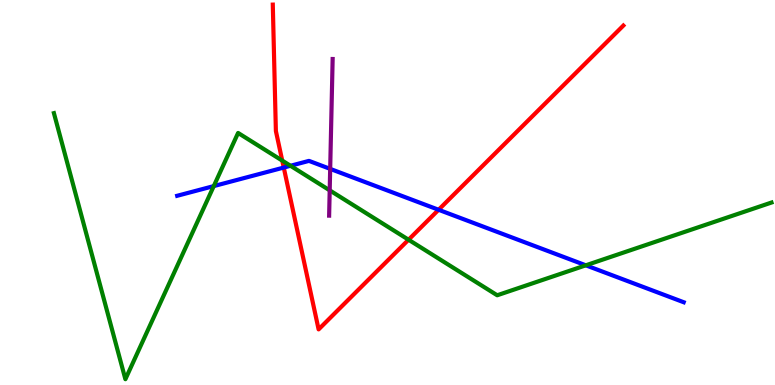[{'lines': ['blue', 'red'], 'intersections': [{'x': 3.66, 'y': 5.65}, {'x': 5.66, 'y': 4.55}]}, {'lines': ['green', 'red'], 'intersections': [{'x': 3.64, 'y': 5.83}, {'x': 5.27, 'y': 3.77}]}, {'lines': ['purple', 'red'], 'intersections': []}, {'lines': ['blue', 'green'], 'intersections': [{'x': 2.76, 'y': 5.17}, {'x': 3.75, 'y': 5.69}, {'x': 7.56, 'y': 3.11}]}, {'lines': ['blue', 'purple'], 'intersections': [{'x': 4.26, 'y': 5.61}]}, {'lines': ['green', 'purple'], 'intersections': [{'x': 4.25, 'y': 5.06}]}]